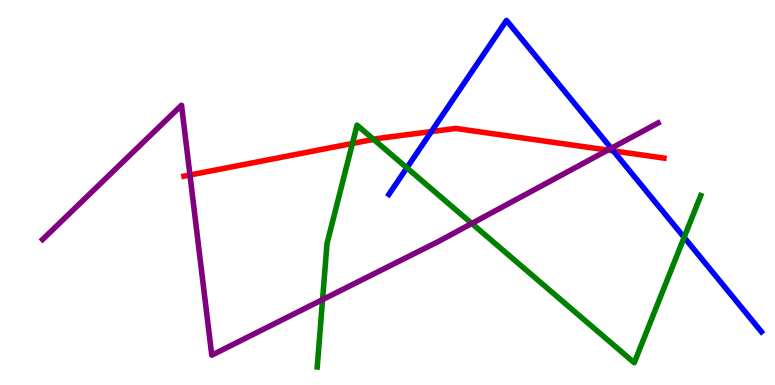[{'lines': ['blue', 'red'], 'intersections': [{'x': 5.57, 'y': 6.58}, {'x': 7.91, 'y': 6.08}]}, {'lines': ['green', 'red'], 'intersections': [{'x': 4.55, 'y': 6.27}, {'x': 4.82, 'y': 6.38}]}, {'lines': ['purple', 'red'], 'intersections': [{'x': 2.45, 'y': 5.45}, {'x': 7.84, 'y': 6.1}]}, {'lines': ['blue', 'green'], 'intersections': [{'x': 5.25, 'y': 5.64}, {'x': 8.83, 'y': 3.83}]}, {'lines': ['blue', 'purple'], 'intersections': [{'x': 7.89, 'y': 6.15}]}, {'lines': ['green', 'purple'], 'intersections': [{'x': 4.16, 'y': 2.22}, {'x': 6.09, 'y': 4.2}]}]